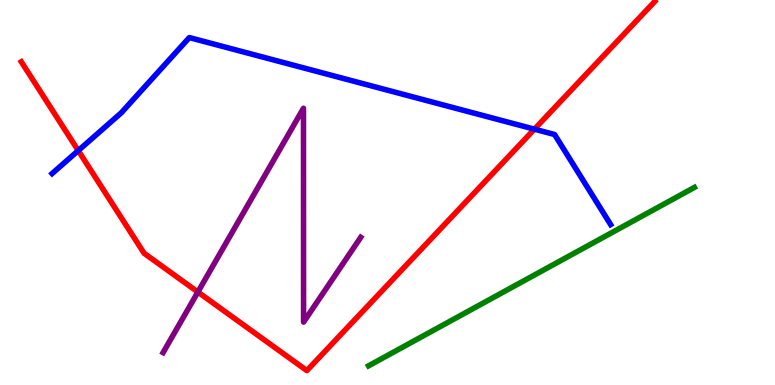[{'lines': ['blue', 'red'], 'intersections': [{'x': 1.01, 'y': 6.09}, {'x': 6.9, 'y': 6.65}]}, {'lines': ['green', 'red'], 'intersections': []}, {'lines': ['purple', 'red'], 'intersections': [{'x': 2.55, 'y': 2.41}]}, {'lines': ['blue', 'green'], 'intersections': []}, {'lines': ['blue', 'purple'], 'intersections': []}, {'lines': ['green', 'purple'], 'intersections': []}]